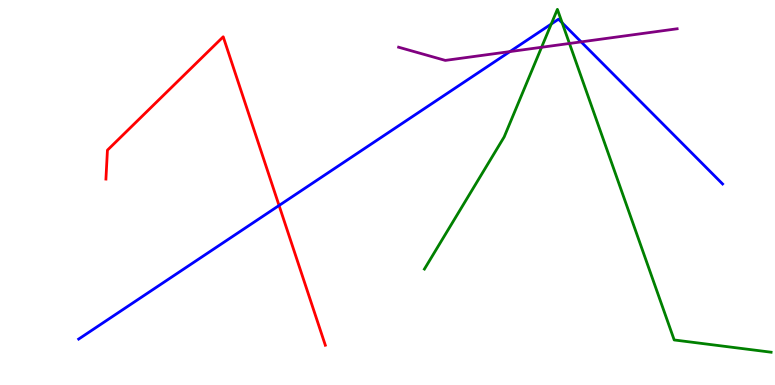[{'lines': ['blue', 'red'], 'intersections': [{'x': 3.6, 'y': 4.66}]}, {'lines': ['green', 'red'], 'intersections': []}, {'lines': ['purple', 'red'], 'intersections': []}, {'lines': ['blue', 'green'], 'intersections': [{'x': 7.11, 'y': 9.38}, {'x': 7.25, 'y': 9.41}]}, {'lines': ['blue', 'purple'], 'intersections': [{'x': 6.58, 'y': 8.66}, {'x': 7.5, 'y': 8.91}]}, {'lines': ['green', 'purple'], 'intersections': [{'x': 6.99, 'y': 8.77}, {'x': 7.35, 'y': 8.87}]}]